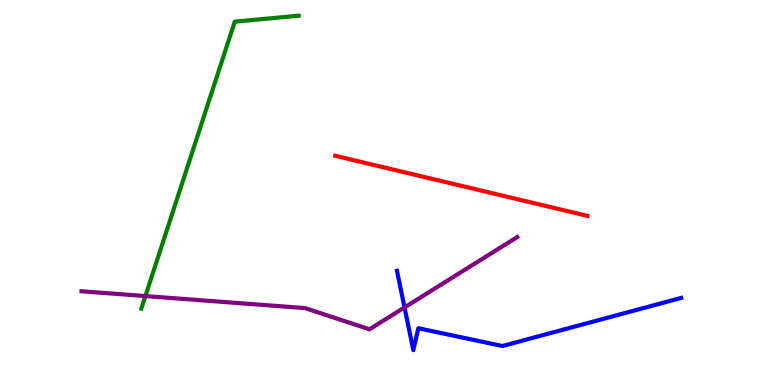[{'lines': ['blue', 'red'], 'intersections': []}, {'lines': ['green', 'red'], 'intersections': []}, {'lines': ['purple', 'red'], 'intersections': []}, {'lines': ['blue', 'green'], 'intersections': []}, {'lines': ['blue', 'purple'], 'intersections': [{'x': 5.22, 'y': 2.01}]}, {'lines': ['green', 'purple'], 'intersections': [{'x': 1.88, 'y': 2.31}]}]